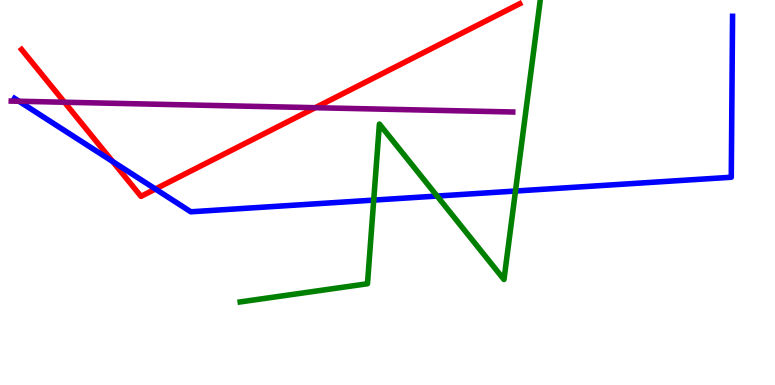[{'lines': ['blue', 'red'], 'intersections': [{'x': 1.45, 'y': 5.8}, {'x': 2.01, 'y': 5.09}]}, {'lines': ['green', 'red'], 'intersections': []}, {'lines': ['purple', 'red'], 'intersections': [{'x': 0.832, 'y': 7.34}, {'x': 4.07, 'y': 7.2}]}, {'lines': ['blue', 'green'], 'intersections': [{'x': 4.82, 'y': 4.8}, {'x': 5.64, 'y': 4.91}, {'x': 6.65, 'y': 5.04}]}, {'lines': ['blue', 'purple'], 'intersections': [{'x': 0.245, 'y': 7.37}]}, {'lines': ['green', 'purple'], 'intersections': []}]